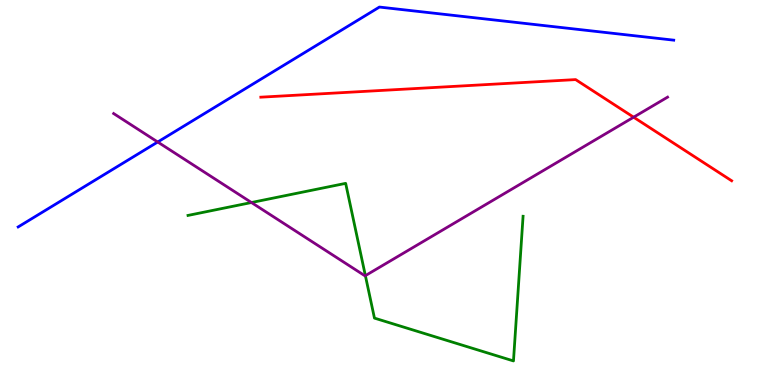[{'lines': ['blue', 'red'], 'intersections': []}, {'lines': ['green', 'red'], 'intersections': []}, {'lines': ['purple', 'red'], 'intersections': [{'x': 8.18, 'y': 6.96}]}, {'lines': ['blue', 'green'], 'intersections': []}, {'lines': ['blue', 'purple'], 'intersections': [{'x': 2.04, 'y': 6.31}]}, {'lines': ['green', 'purple'], 'intersections': [{'x': 3.24, 'y': 4.74}, {'x': 4.71, 'y': 2.84}]}]